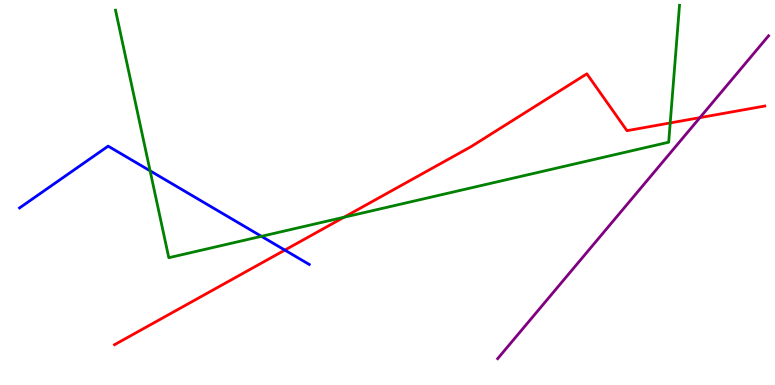[{'lines': ['blue', 'red'], 'intersections': [{'x': 3.68, 'y': 3.5}]}, {'lines': ['green', 'red'], 'intersections': [{'x': 4.44, 'y': 4.36}, {'x': 8.65, 'y': 6.81}]}, {'lines': ['purple', 'red'], 'intersections': [{'x': 9.03, 'y': 6.94}]}, {'lines': ['blue', 'green'], 'intersections': [{'x': 1.94, 'y': 5.56}, {'x': 3.37, 'y': 3.86}]}, {'lines': ['blue', 'purple'], 'intersections': []}, {'lines': ['green', 'purple'], 'intersections': []}]